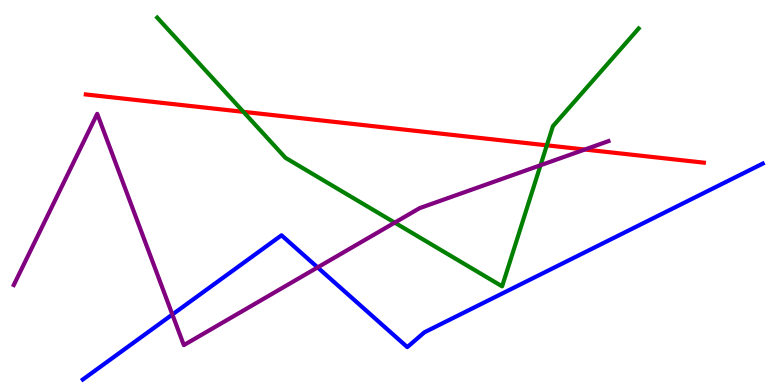[{'lines': ['blue', 'red'], 'intersections': []}, {'lines': ['green', 'red'], 'intersections': [{'x': 3.14, 'y': 7.1}, {'x': 7.06, 'y': 6.23}]}, {'lines': ['purple', 'red'], 'intersections': [{'x': 7.55, 'y': 6.12}]}, {'lines': ['blue', 'green'], 'intersections': []}, {'lines': ['blue', 'purple'], 'intersections': [{'x': 2.22, 'y': 1.83}, {'x': 4.1, 'y': 3.05}]}, {'lines': ['green', 'purple'], 'intersections': [{'x': 5.09, 'y': 4.22}, {'x': 6.97, 'y': 5.71}]}]